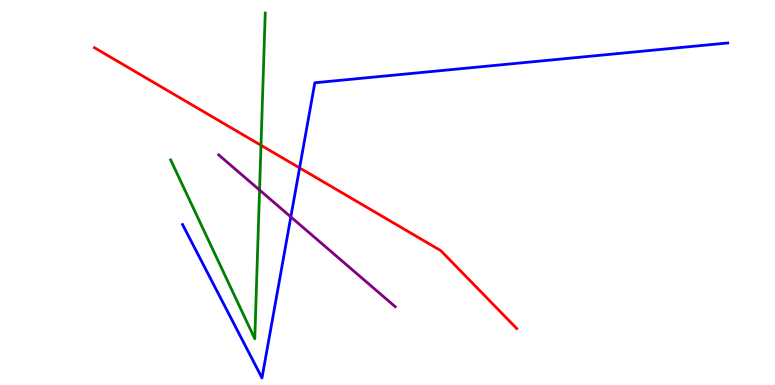[{'lines': ['blue', 'red'], 'intersections': [{'x': 3.87, 'y': 5.64}]}, {'lines': ['green', 'red'], 'intersections': [{'x': 3.37, 'y': 6.23}]}, {'lines': ['purple', 'red'], 'intersections': []}, {'lines': ['blue', 'green'], 'intersections': []}, {'lines': ['blue', 'purple'], 'intersections': [{'x': 3.75, 'y': 4.37}]}, {'lines': ['green', 'purple'], 'intersections': [{'x': 3.35, 'y': 5.06}]}]